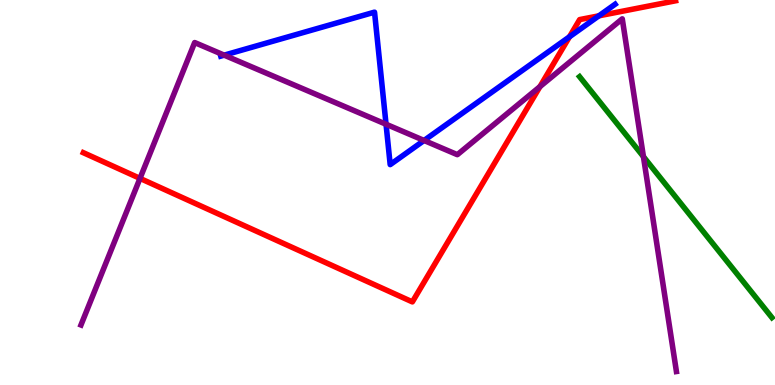[{'lines': ['blue', 'red'], 'intersections': [{'x': 7.35, 'y': 9.04}, {'x': 7.73, 'y': 9.59}]}, {'lines': ['green', 'red'], 'intersections': []}, {'lines': ['purple', 'red'], 'intersections': [{'x': 1.81, 'y': 5.37}, {'x': 6.97, 'y': 7.75}]}, {'lines': ['blue', 'green'], 'intersections': []}, {'lines': ['blue', 'purple'], 'intersections': [{'x': 2.89, 'y': 8.57}, {'x': 4.98, 'y': 6.77}, {'x': 5.47, 'y': 6.35}]}, {'lines': ['green', 'purple'], 'intersections': [{'x': 8.3, 'y': 5.93}]}]